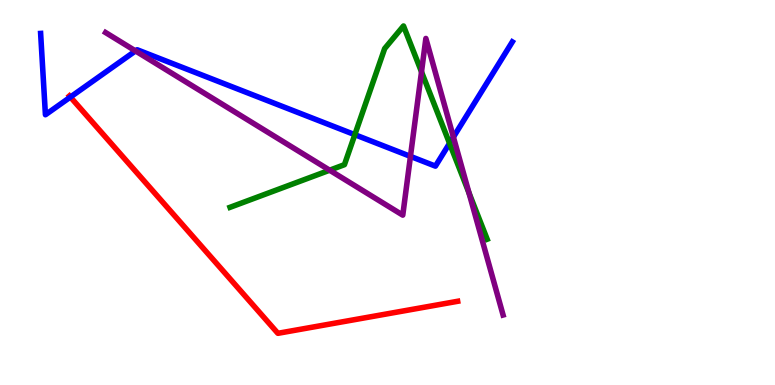[{'lines': ['blue', 'red'], 'intersections': [{'x': 0.908, 'y': 7.48}]}, {'lines': ['green', 'red'], 'intersections': []}, {'lines': ['purple', 'red'], 'intersections': []}, {'lines': ['blue', 'green'], 'intersections': [{'x': 4.58, 'y': 6.5}, {'x': 5.8, 'y': 6.28}]}, {'lines': ['blue', 'purple'], 'intersections': [{'x': 1.75, 'y': 8.68}, {'x': 5.3, 'y': 5.94}, {'x': 5.85, 'y': 6.44}]}, {'lines': ['green', 'purple'], 'intersections': [{'x': 4.25, 'y': 5.58}, {'x': 5.44, 'y': 8.13}, {'x': 6.05, 'y': 4.99}]}]